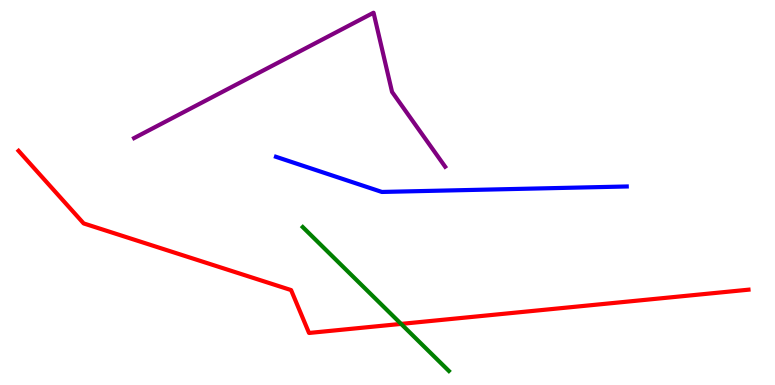[{'lines': ['blue', 'red'], 'intersections': []}, {'lines': ['green', 'red'], 'intersections': [{'x': 5.18, 'y': 1.59}]}, {'lines': ['purple', 'red'], 'intersections': []}, {'lines': ['blue', 'green'], 'intersections': []}, {'lines': ['blue', 'purple'], 'intersections': []}, {'lines': ['green', 'purple'], 'intersections': []}]